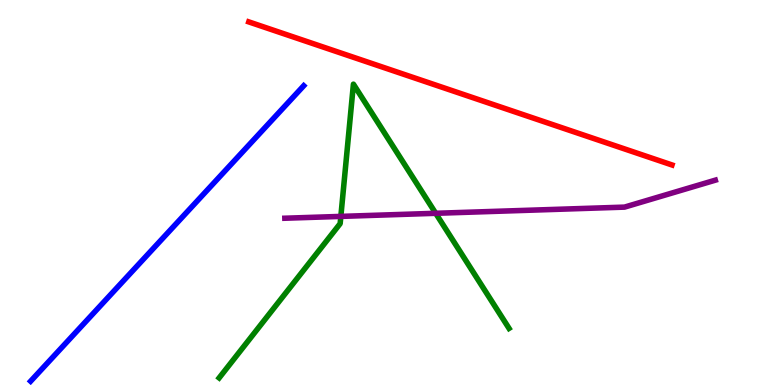[{'lines': ['blue', 'red'], 'intersections': []}, {'lines': ['green', 'red'], 'intersections': []}, {'lines': ['purple', 'red'], 'intersections': []}, {'lines': ['blue', 'green'], 'intersections': []}, {'lines': ['blue', 'purple'], 'intersections': []}, {'lines': ['green', 'purple'], 'intersections': [{'x': 4.4, 'y': 4.38}, {'x': 5.62, 'y': 4.46}]}]